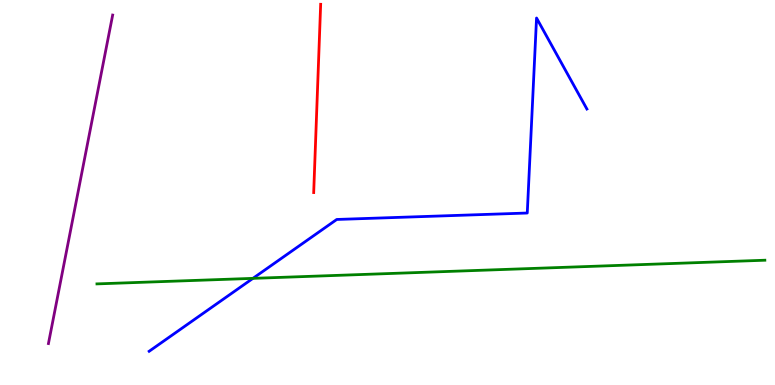[{'lines': ['blue', 'red'], 'intersections': []}, {'lines': ['green', 'red'], 'intersections': []}, {'lines': ['purple', 'red'], 'intersections': []}, {'lines': ['blue', 'green'], 'intersections': [{'x': 3.26, 'y': 2.77}]}, {'lines': ['blue', 'purple'], 'intersections': []}, {'lines': ['green', 'purple'], 'intersections': []}]